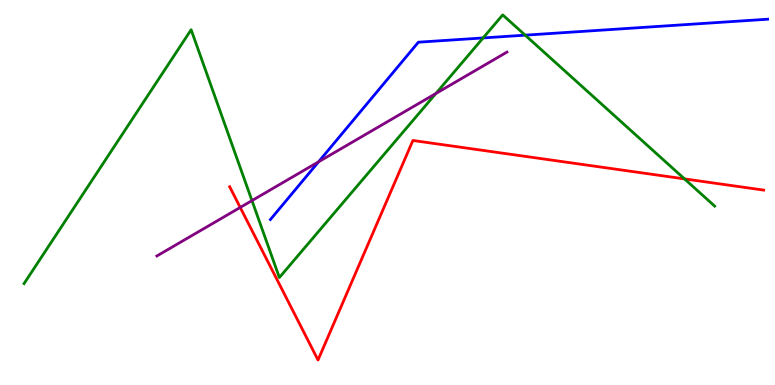[{'lines': ['blue', 'red'], 'intersections': []}, {'lines': ['green', 'red'], 'intersections': [{'x': 8.83, 'y': 5.35}]}, {'lines': ['purple', 'red'], 'intersections': [{'x': 3.1, 'y': 4.61}]}, {'lines': ['blue', 'green'], 'intersections': [{'x': 6.23, 'y': 9.01}, {'x': 6.78, 'y': 9.09}]}, {'lines': ['blue', 'purple'], 'intersections': [{'x': 4.11, 'y': 5.8}]}, {'lines': ['green', 'purple'], 'intersections': [{'x': 3.25, 'y': 4.79}, {'x': 5.62, 'y': 7.57}]}]